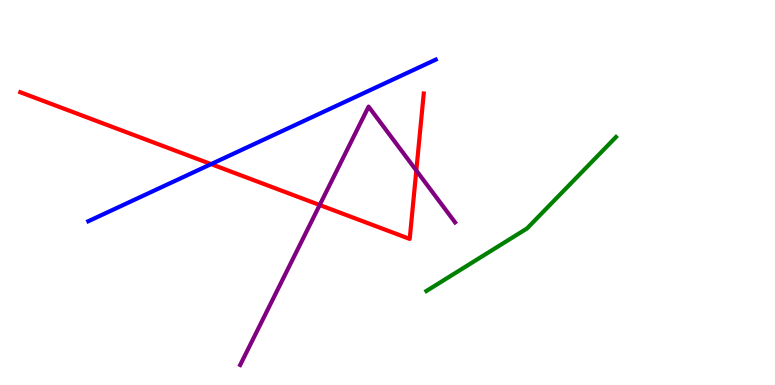[{'lines': ['blue', 'red'], 'intersections': [{'x': 2.72, 'y': 5.74}]}, {'lines': ['green', 'red'], 'intersections': []}, {'lines': ['purple', 'red'], 'intersections': [{'x': 4.13, 'y': 4.67}, {'x': 5.37, 'y': 5.57}]}, {'lines': ['blue', 'green'], 'intersections': []}, {'lines': ['blue', 'purple'], 'intersections': []}, {'lines': ['green', 'purple'], 'intersections': []}]